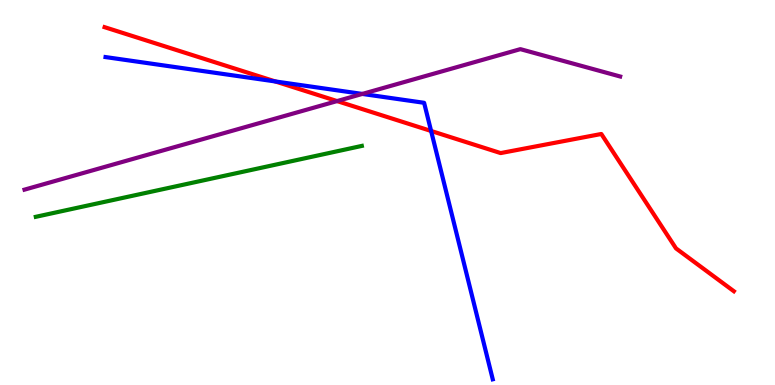[{'lines': ['blue', 'red'], 'intersections': [{'x': 3.55, 'y': 7.88}, {'x': 5.56, 'y': 6.6}]}, {'lines': ['green', 'red'], 'intersections': []}, {'lines': ['purple', 'red'], 'intersections': [{'x': 4.35, 'y': 7.37}]}, {'lines': ['blue', 'green'], 'intersections': []}, {'lines': ['blue', 'purple'], 'intersections': [{'x': 4.67, 'y': 7.56}]}, {'lines': ['green', 'purple'], 'intersections': []}]